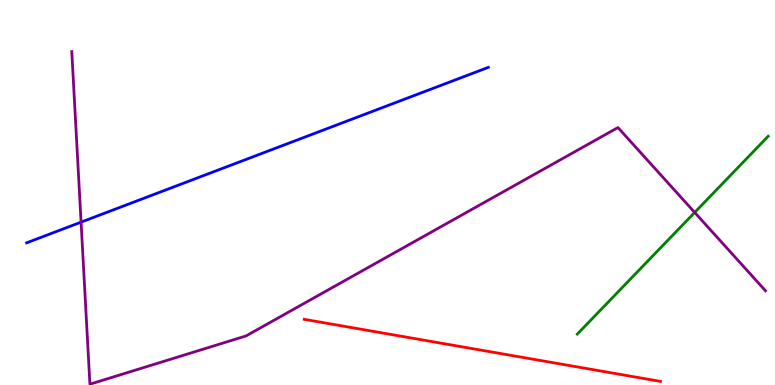[{'lines': ['blue', 'red'], 'intersections': []}, {'lines': ['green', 'red'], 'intersections': []}, {'lines': ['purple', 'red'], 'intersections': []}, {'lines': ['blue', 'green'], 'intersections': []}, {'lines': ['blue', 'purple'], 'intersections': [{'x': 1.05, 'y': 4.23}]}, {'lines': ['green', 'purple'], 'intersections': [{'x': 8.96, 'y': 4.48}]}]